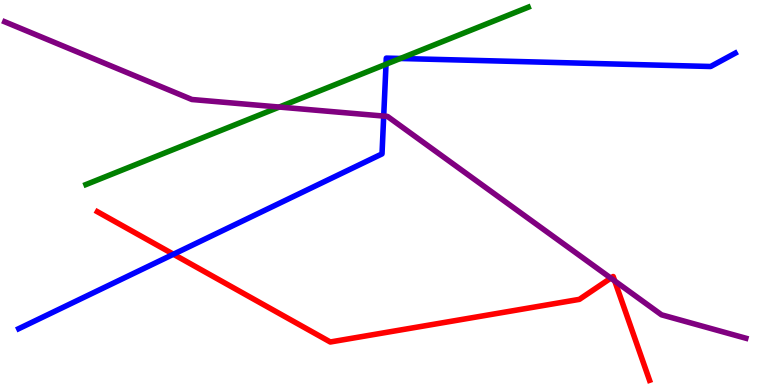[{'lines': ['blue', 'red'], 'intersections': [{'x': 2.24, 'y': 3.4}]}, {'lines': ['green', 'red'], 'intersections': []}, {'lines': ['purple', 'red'], 'intersections': [{'x': 7.88, 'y': 2.78}, {'x': 7.93, 'y': 2.7}]}, {'lines': ['blue', 'green'], 'intersections': [{'x': 4.98, 'y': 8.33}, {'x': 5.17, 'y': 8.48}]}, {'lines': ['blue', 'purple'], 'intersections': [{'x': 4.95, 'y': 6.98}]}, {'lines': ['green', 'purple'], 'intersections': [{'x': 3.6, 'y': 7.22}]}]